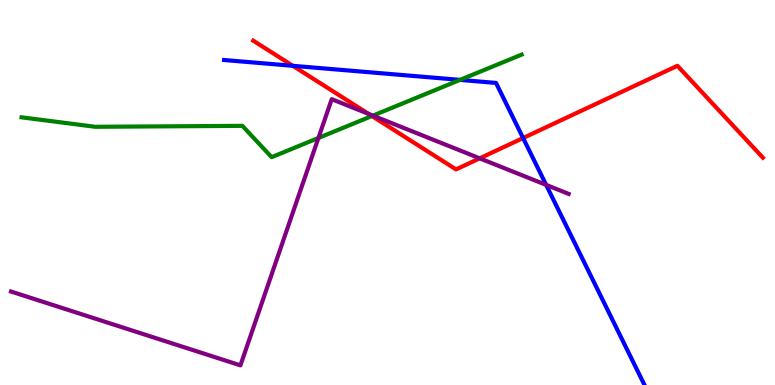[{'lines': ['blue', 'red'], 'intersections': [{'x': 3.78, 'y': 8.29}, {'x': 6.75, 'y': 6.42}]}, {'lines': ['green', 'red'], 'intersections': [{'x': 4.8, 'y': 6.99}]}, {'lines': ['purple', 'red'], 'intersections': [{'x': 4.76, 'y': 7.04}, {'x': 6.19, 'y': 5.89}]}, {'lines': ['blue', 'green'], 'intersections': [{'x': 5.94, 'y': 7.92}]}, {'lines': ['blue', 'purple'], 'intersections': [{'x': 7.05, 'y': 5.2}]}, {'lines': ['green', 'purple'], 'intersections': [{'x': 4.11, 'y': 6.42}, {'x': 4.81, 'y': 7.0}]}]